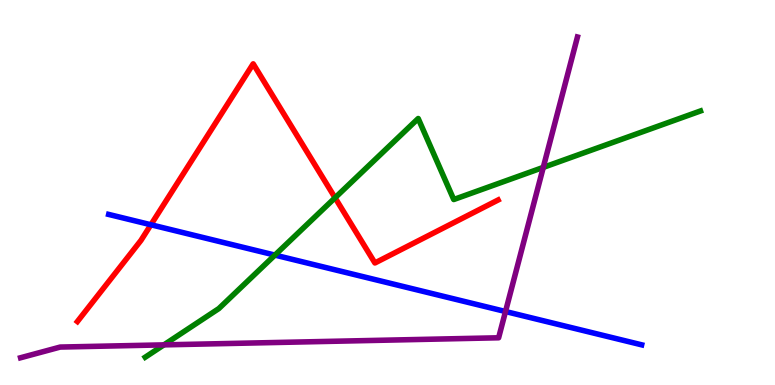[{'lines': ['blue', 'red'], 'intersections': [{'x': 1.95, 'y': 4.16}]}, {'lines': ['green', 'red'], 'intersections': [{'x': 4.32, 'y': 4.86}]}, {'lines': ['purple', 'red'], 'intersections': []}, {'lines': ['blue', 'green'], 'intersections': [{'x': 3.55, 'y': 3.37}]}, {'lines': ['blue', 'purple'], 'intersections': [{'x': 6.52, 'y': 1.91}]}, {'lines': ['green', 'purple'], 'intersections': [{'x': 2.11, 'y': 1.04}, {'x': 7.01, 'y': 5.65}]}]